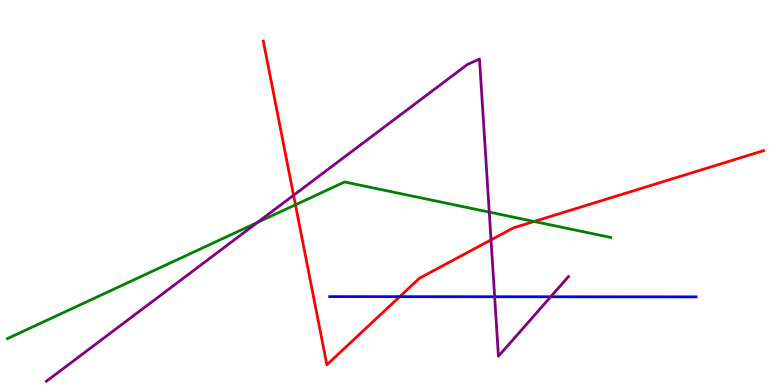[{'lines': ['blue', 'red'], 'intersections': [{'x': 5.16, 'y': 2.29}]}, {'lines': ['green', 'red'], 'intersections': [{'x': 3.81, 'y': 4.68}, {'x': 6.89, 'y': 4.25}]}, {'lines': ['purple', 'red'], 'intersections': [{'x': 3.79, 'y': 4.93}, {'x': 6.34, 'y': 3.77}]}, {'lines': ['blue', 'green'], 'intersections': []}, {'lines': ['blue', 'purple'], 'intersections': [{'x': 6.38, 'y': 2.29}, {'x': 7.11, 'y': 2.29}]}, {'lines': ['green', 'purple'], 'intersections': [{'x': 3.32, 'y': 4.22}, {'x': 6.31, 'y': 4.49}]}]